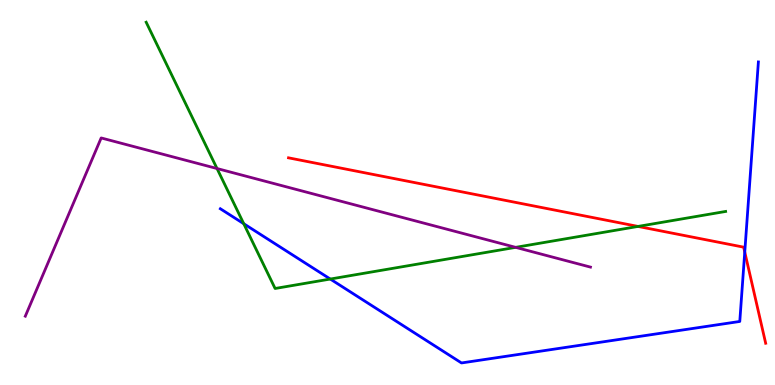[{'lines': ['blue', 'red'], 'intersections': [{'x': 9.61, 'y': 3.45}]}, {'lines': ['green', 'red'], 'intersections': [{'x': 8.23, 'y': 4.12}]}, {'lines': ['purple', 'red'], 'intersections': []}, {'lines': ['blue', 'green'], 'intersections': [{'x': 3.15, 'y': 4.19}, {'x': 4.26, 'y': 2.75}]}, {'lines': ['blue', 'purple'], 'intersections': []}, {'lines': ['green', 'purple'], 'intersections': [{'x': 2.8, 'y': 5.62}, {'x': 6.65, 'y': 3.58}]}]